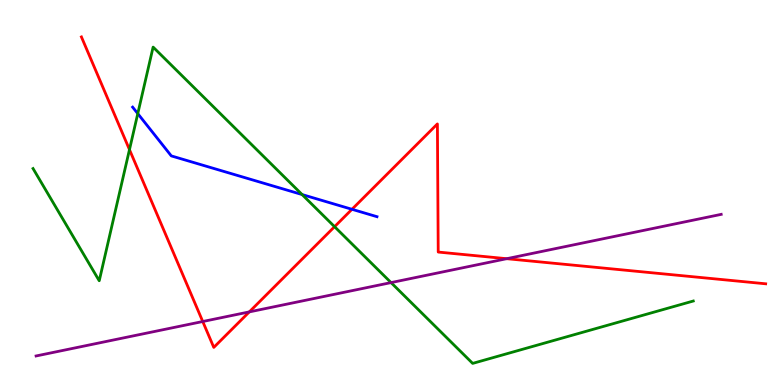[{'lines': ['blue', 'red'], 'intersections': [{'x': 4.54, 'y': 4.56}]}, {'lines': ['green', 'red'], 'intersections': [{'x': 1.67, 'y': 6.11}, {'x': 4.32, 'y': 4.11}]}, {'lines': ['purple', 'red'], 'intersections': [{'x': 2.62, 'y': 1.65}, {'x': 3.22, 'y': 1.9}, {'x': 6.54, 'y': 3.28}]}, {'lines': ['blue', 'green'], 'intersections': [{'x': 1.78, 'y': 7.05}, {'x': 3.9, 'y': 4.95}]}, {'lines': ['blue', 'purple'], 'intersections': []}, {'lines': ['green', 'purple'], 'intersections': [{'x': 5.05, 'y': 2.66}]}]